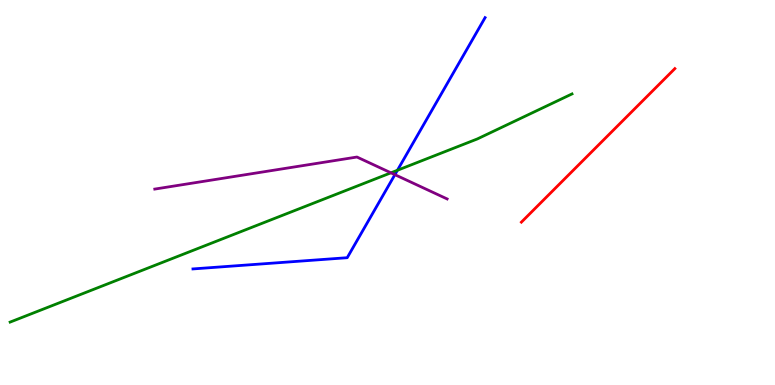[{'lines': ['blue', 'red'], 'intersections': []}, {'lines': ['green', 'red'], 'intersections': []}, {'lines': ['purple', 'red'], 'intersections': []}, {'lines': ['blue', 'green'], 'intersections': [{'x': 5.13, 'y': 5.58}]}, {'lines': ['blue', 'purple'], 'intersections': [{'x': 5.1, 'y': 5.46}]}, {'lines': ['green', 'purple'], 'intersections': [{'x': 5.04, 'y': 5.51}]}]